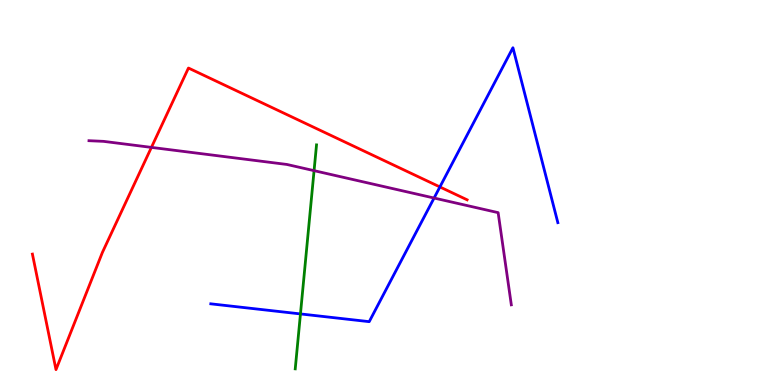[{'lines': ['blue', 'red'], 'intersections': [{'x': 5.68, 'y': 5.14}]}, {'lines': ['green', 'red'], 'intersections': []}, {'lines': ['purple', 'red'], 'intersections': [{'x': 1.95, 'y': 6.17}]}, {'lines': ['blue', 'green'], 'intersections': [{'x': 3.88, 'y': 1.85}]}, {'lines': ['blue', 'purple'], 'intersections': [{'x': 5.6, 'y': 4.86}]}, {'lines': ['green', 'purple'], 'intersections': [{'x': 4.05, 'y': 5.57}]}]